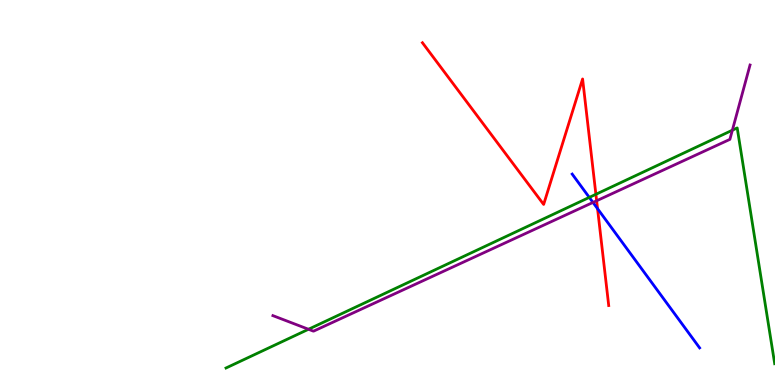[{'lines': ['blue', 'red'], 'intersections': [{'x': 7.71, 'y': 4.58}]}, {'lines': ['green', 'red'], 'intersections': [{'x': 7.69, 'y': 4.95}]}, {'lines': ['purple', 'red'], 'intersections': [{'x': 7.7, 'y': 4.79}]}, {'lines': ['blue', 'green'], 'intersections': [{'x': 7.6, 'y': 4.87}]}, {'lines': ['blue', 'purple'], 'intersections': [{'x': 7.65, 'y': 4.74}]}, {'lines': ['green', 'purple'], 'intersections': [{'x': 3.98, 'y': 1.45}, {'x': 9.45, 'y': 6.62}]}]